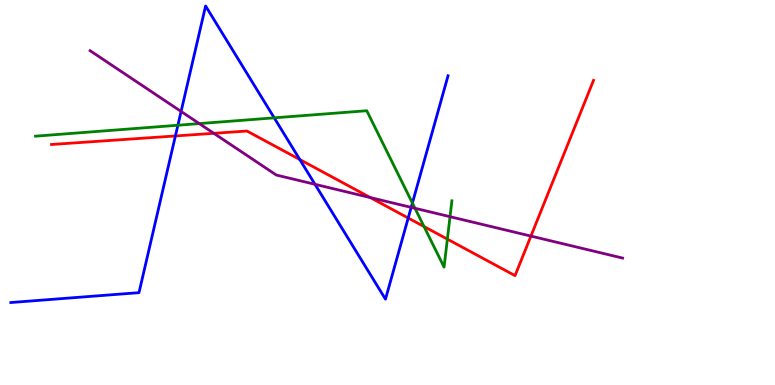[{'lines': ['blue', 'red'], 'intersections': [{'x': 2.26, 'y': 6.47}, {'x': 3.87, 'y': 5.86}, {'x': 5.27, 'y': 4.34}]}, {'lines': ['green', 'red'], 'intersections': [{'x': 5.47, 'y': 4.12}, {'x': 5.77, 'y': 3.79}]}, {'lines': ['purple', 'red'], 'intersections': [{'x': 2.76, 'y': 6.54}, {'x': 4.78, 'y': 4.87}, {'x': 6.85, 'y': 3.87}]}, {'lines': ['blue', 'green'], 'intersections': [{'x': 2.3, 'y': 6.75}, {'x': 3.54, 'y': 6.94}, {'x': 5.32, 'y': 4.73}]}, {'lines': ['blue', 'purple'], 'intersections': [{'x': 2.34, 'y': 7.11}, {'x': 4.06, 'y': 5.21}, {'x': 5.31, 'y': 4.61}]}, {'lines': ['green', 'purple'], 'intersections': [{'x': 2.57, 'y': 6.79}, {'x': 5.35, 'y': 4.59}, {'x': 5.81, 'y': 4.37}]}]